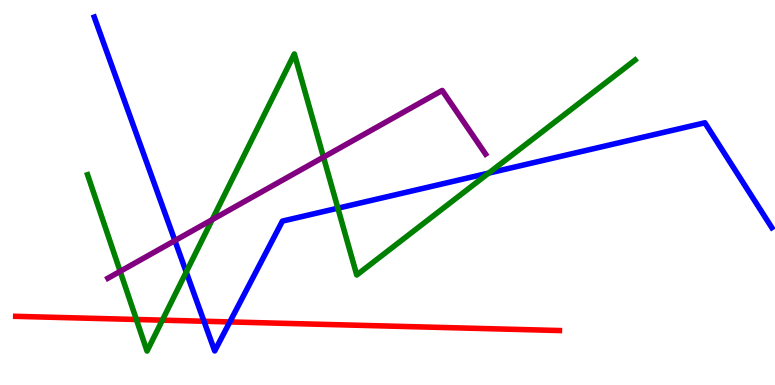[{'lines': ['blue', 'red'], 'intersections': [{'x': 2.63, 'y': 1.66}, {'x': 2.97, 'y': 1.64}]}, {'lines': ['green', 'red'], 'intersections': [{'x': 1.76, 'y': 1.7}, {'x': 2.1, 'y': 1.68}]}, {'lines': ['purple', 'red'], 'intersections': []}, {'lines': ['blue', 'green'], 'intersections': [{'x': 2.4, 'y': 2.93}, {'x': 4.36, 'y': 4.59}, {'x': 6.31, 'y': 5.5}]}, {'lines': ['blue', 'purple'], 'intersections': [{'x': 2.26, 'y': 3.75}]}, {'lines': ['green', 'purple'], 'intersections': [{'x': 1.55, 'y': 2.95}, {'x': 2.74, 'y': 4.29}, {'x': 4.17, 'y': 5.92}]}]